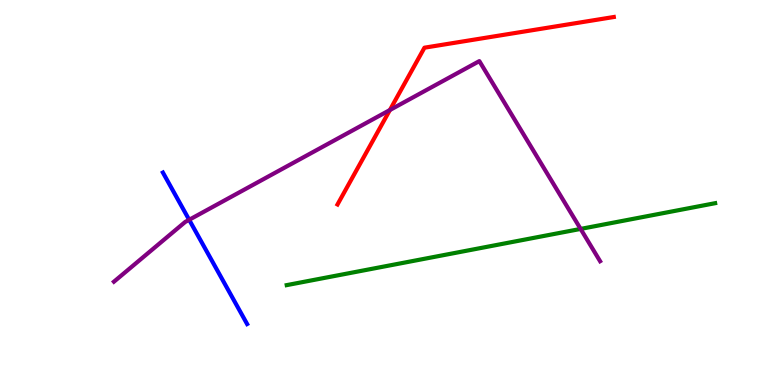[{'lines': ['blue', 'red'], 'intersections': []}, {'lines': ['green', 'red'], 'intersections': []}, {'lines': ['purple', 'red'], 'intersections': [{'x': 5.03, 'y': 7.14}]}, {'lines': ['blue', 'green'], 'intersections': []}, {'lines': ['blue', 'purple'], 'intersections': [{'x': 2.44, 'y': 4.29}]}, {'lines': ['green', 'purple'], 'intersections': [{'x': 7.49, 'y': 4.05}]}]